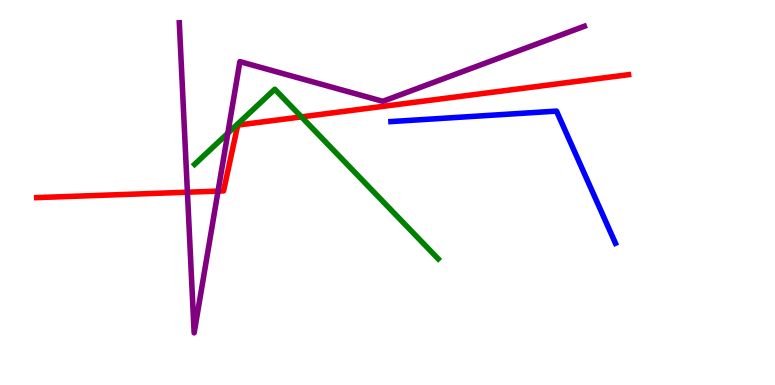[{'lines': ['blue', 'red'], 'intersections': []}, {'lines': ['green', 'red'], 'intersections': [{'x': 3.89, 'y': 6.96}]}, {'lines': ['purple', 'red'], 'intersections': [{'x': 2.42, 'y': 5.01}, {'x': 2.81, 'y': 5.04}]}, {'lines': ['blue', 'green'], 'intersections': []}, {'lines': ['blue', 'purple'], 'intersections': []}, {'lines': ['green', 'purple'], 'intersections': [{'x': 2.94, 'y': 6.54}]}]